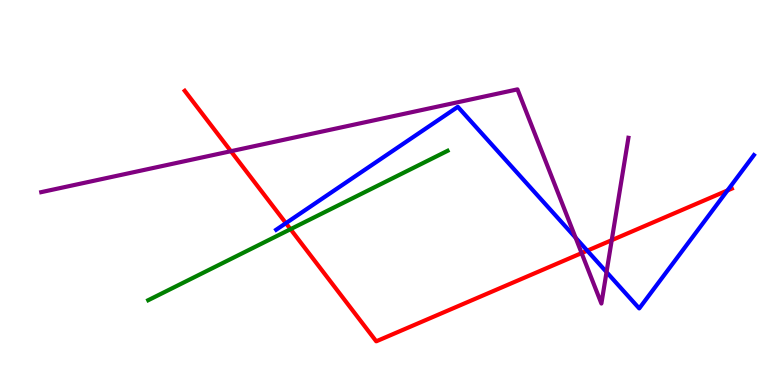[{'lines': ['blue', 'red'], 'intersections': [{'x': 3.69, 'y': 4.2}, {'x': 7.58, 'y': 3.49}, {'x': 9.39, 'y': 5.05}]}, {'lines': ['green', 'red'], 'intersections': [{'x': 3.75, 'y': 4.05}]}, {'lines': ['purple', 'red'], 'intersections': [{'x': 2.98, 'y': 6.07}, {'x': 7.5, 'y': 3.43}, {'x': 7.89, 'y': 3.76}]}, {'lines': ['blue', 'green'], 'intersections': []}, {'lines': ['blue', 'purple'], 'intersections': [{'x': 7.43, 'y': 3.83}, {'x': 7.83, 'y': 2.93}]}, {'lines': ['green', 'purple'], 'intersections': []}]